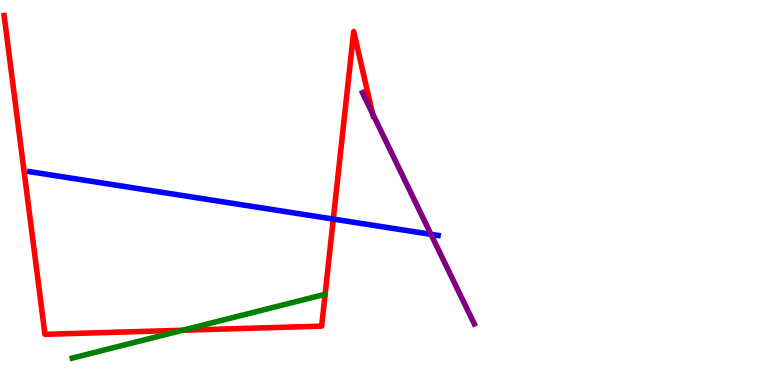[{'lines': ['blue', 'red'], 'intersections': [{'x': 4.3, 'y': 4.31}]}, {'lines': ['green', 'red'], 'intersections': [{'x': 2.36, 'y': 1.42}]}, {'lines': ['purple', 'red'], 'intersections': [{'x': 4.81, 'y': 7.06}]}, {'lines': ['blue', 'green'], 'intersections': []}, {'lines': ['blue', 'purple'], 'intersections': [{'x': 5.56, 'y': 3.91}]}, {'lines': ['green', 'purple'], 'intersections': []}]